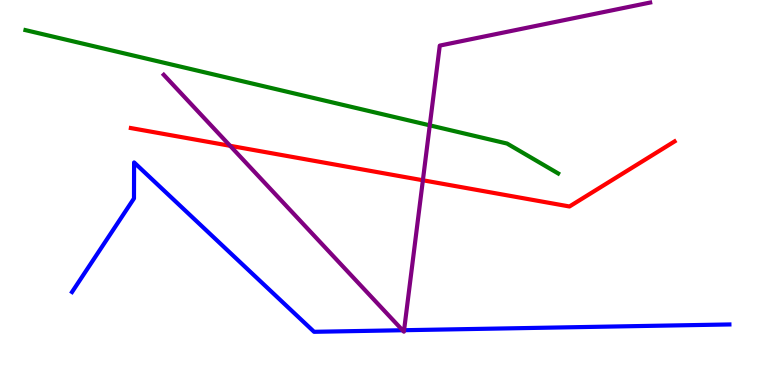[{'lines': ['blue', 'red'], 'intersections': []}, {'lines': ['green', 'red'], 'intersections': []}, {'lines': ['purple', 'red'], 'intersections': [{'x': 2.97, 'y': 6.21}, {'x': 5.46, 'y': 5.32}]}, {'lines': ['blue', 'green'], 'intersections': []}, {'lines': ['blue', 'purple'], 'intersections': [{'x': 5.19, 'y': 1.42}, {'x': 5.21, 'y': 1.42}]}, {'lines': ['green', 'purple'], 'intersections': [{'x': 5.55, 'y': 6.74}]}]